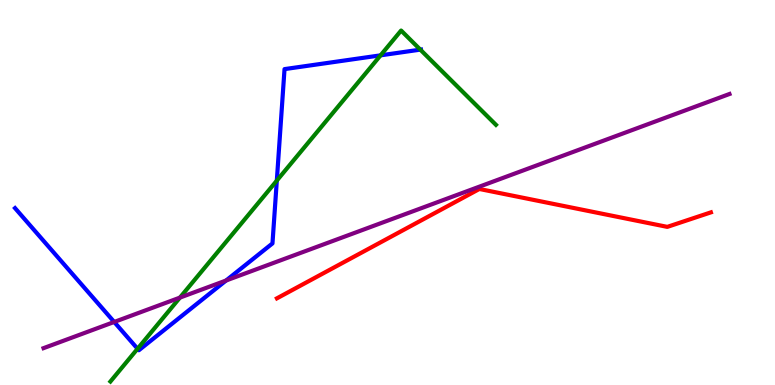[{'lines': ['blue', 'red'], 'intersections': []}, {'lines': ['green', 'red'], 'intersections': []}, {'lines': ['purple', 'red'], 'intersections': []}, {'lines': ['blue', 'green'], 'intersections': [{'x': 1.77, 'y': 0.941}, {'x': 3.57, 'y': 5.31}, {'x': 4.91, 'y': 8.56}, {'x': 5.42, 'y': 8.71}]}, {'lines': ['blue', 'purple'], 'intersections': [{'x': 1.47, 'y': 1.64}, {'x': 2.92, 'y': 2.71}]}, {'lines': ['green', 'purple'], 'intersections': [{'x': 2.32, 'y': 2.27}]}]